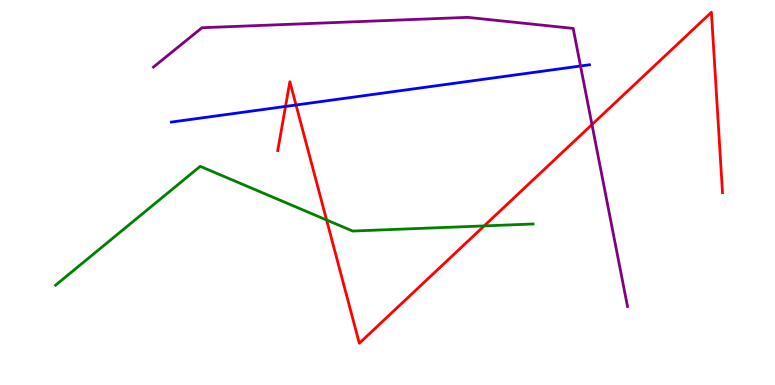[{'lines': ['blue', 'red'], 'intersections': [{'x': 3.68, 'y': 7.24}, {'x': 3.82, 'y': 7.27}]}, {'lines': ['green', 'red'], 'intersections': [{'x': 4.21, 'y': 4.29}, {'x': 6.25, 'y': 4.13}]}, {'lines': ['purple', 'red'], 'intersections': [{'x': 7.64, 'y': 6.76}]}, {'lines': ['blue', 'green'], 'intersections': []}, {'lines': ['blue', 'purple'], 'intersections': [{'x': 7.49, 'y': 8.29}]}, {'lines': ['green', 'purple'], 'intersections': []}]